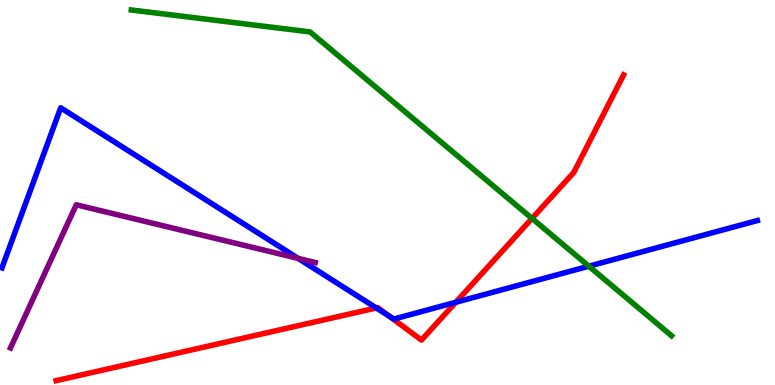[{'lines': ['blue', 'red'], 'intersections': [{'x': 4.86, 'y': 2.0}, {'x': 5.02, 'y': 1.79}, {'x': 5.88, 'y': 2.15}]}, {'lines': ['green', 'red'], 'intersections': [{'x': 6.86, 'y': 4.33}]}, {'lines': ['purple', 'red'], 'intersections': []}, {'lines': ['blue', 'green'], 'intersections': [{'x': 7.6, 'y': 3.09}]}, {'lines': ['blue', 'purple'], 'intersections': [{'x': 3.85, 'y': 3.29}]}, {'lines': ['green', 'purple'], 'intersections': []}]